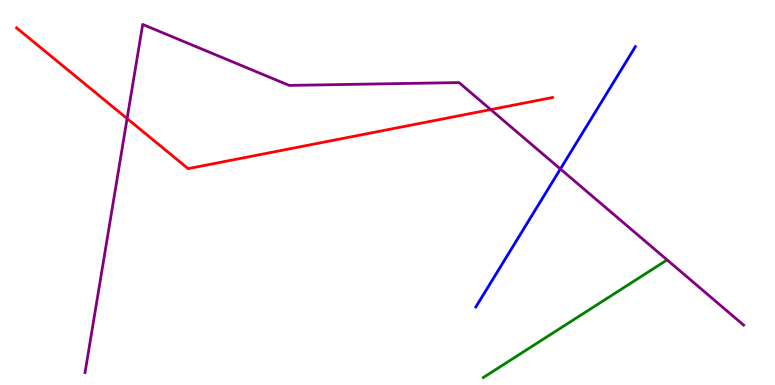[{'lines': ['blue', 'red'], 'intersections': []}, {'lines': ['green', 'red'], 'intersections': []}, {'lines': ['purple', 'red'], 'intersections': [{'x': 1.64, 'y': 6.92}, {'x': 6.33, 'y': 7.15}]}, {'lines': ['blue', 'green'], 'intersections': []}, {'lines': ['blue', 'purple'], 'intersections': [{'x': 7.23, 'y': 5.61}]}, {'lines': ['green', 'purple'], 'intersections': []}]